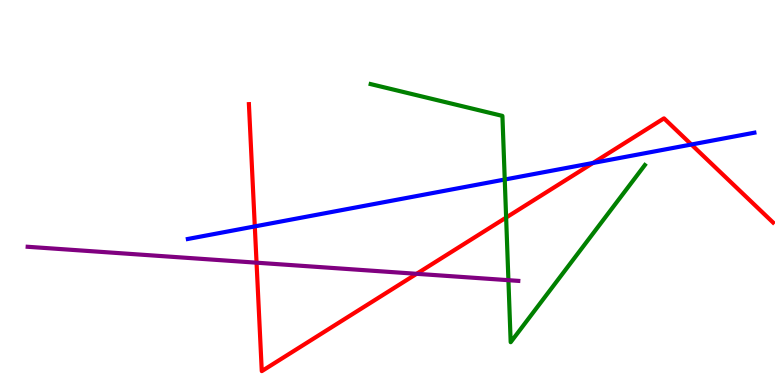[{'lines': ['blue', 'red'], 'intersections': [{'x': 3.29, 'y': 4.12}, {'x': 7.65, 'y': 5.77}, {'x': 8.92, 'y': 6.25}]}, {'lines': ['green', 'red'], 'intersections': [{'x': 6.53, 'y': 4.35}]}, {'lines': ['purple', 'red'], 'intersections': [{'x': 3.31, 'y': 3.18}, {'x': 5.38, 'y': 2.89}]}, {'lines': ['blue', 'green'], 'intersections': [{'x': 6.51, 'y': 5.34}]}, {'lines': ['blue', 'purple'], 'intersections': []}, {'lines': ['green', 'purple'], 'intersections': [{'x': 6.56, 'y': 2.72}]}]